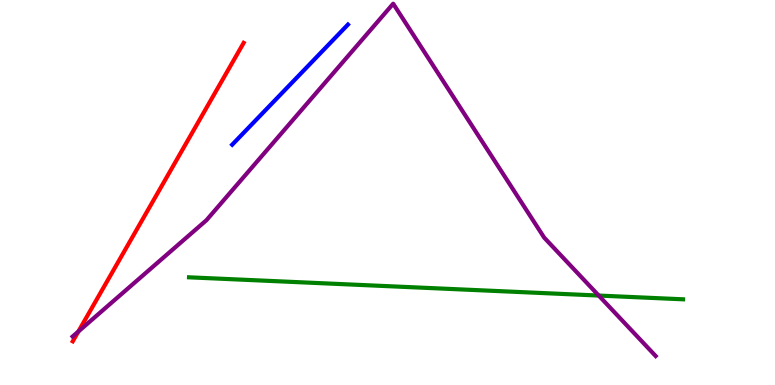[{'lines': ['blue', 'red'], 'intersections': []}, {'lines': ['green', 'red'], 'intersections': []}, {'lines': ['purple', 'red'], 'intersections': [{'x': 1.01, 'y': 1.39}]}, {'lines': ['blue', 'green'], 'intersections': []}, {'lines': ['blue', 'purple'], 'intersections': []}, {'lines': ['green', 'purple'], 'intersections': [{'x': 7.73, 'y': 2.32}]}]